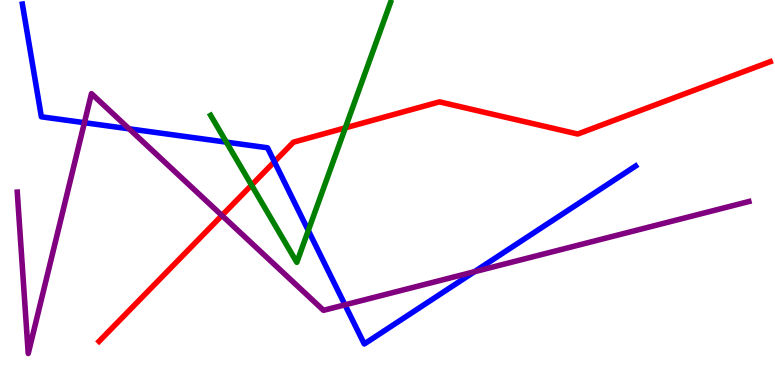[{'lines': ['blue', 'red'], 'intersections': [{'x': 3.54, 'y': 5.8}]}, {'lines': ['green', 'red'], 'intersections': [{'x': 3.25, 'y': 5.19}, {'x': 4.46, 'y': 6.68}]}, {'lines': ['purple', 'red'], 'intersections': [{'x': 2.86, 'y': 4.4}]}, {'lines': ['blue', 'green'], 'intersections': [{'x': 2.92, 'y': 6.31}, {'x': 3.98, 'y': 4.01}]}, {'lines': ['blue', 'purple'], 'intersections': [{'x': 1.09, 'y': 6.81}, {'x': 1.67, 'y': 6.65}, {'x': 4.45, 'y': 2.08}, {'x': 6.12, 'y': 2.94}]}, {'lines': ['green', 'purple'], 'intersections': []}]